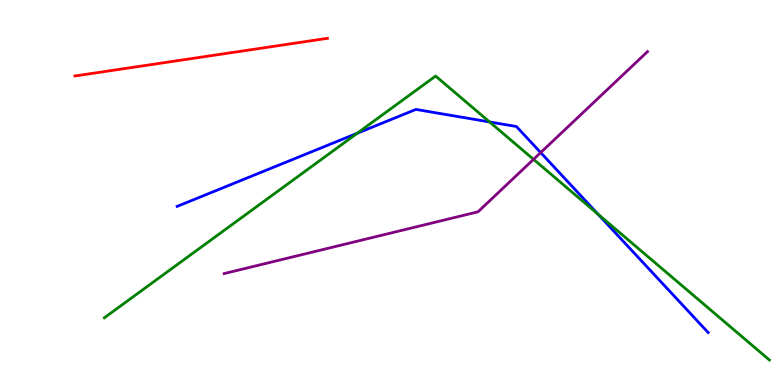[{'lines': ['blue', 'red'], 'intersections': []}, {'lines': ['green', 'red'], 'intersections': []}, {'lines': ['purple', 'red'], 'intersections': []}, {'lines': ['blue', 'green'], 'intersections': [{'x': 4.61, 'y': 6.54}, {'x': 6.32, 'y': 6.83}, {'x': 7.72, 'y': 4.44}]}, {'lines': ['blue', 'purple'], 'intersections': [{'x': 6.98, 'y': 6.04}]}, {'lines': ['green', 'purple'], 'intersections': [{'x': 6.88, 'y': 5.86}]}]